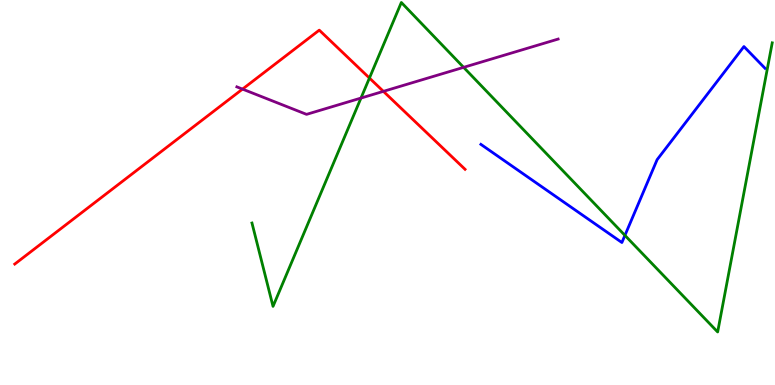[{'lines': ['blue', 'red'], 'intersections': []}, {'lines': ['green', 'red'], 'intersections': [{'x': 4.77, 'y': 7.97}]}, {'lines': ['purple', 'red'], 'intersections': [{'x': 3.13, 'y': 7.69}, {'x': 4.95, 'y': 7.63}]}, {'lines': ['blue', 'green'], 'intersections': [{'x': 8.06, 'y': 3.89}]}, {'lines': ['blue', 'purple'], 'intersections': []}, {'lines': ['green', 'purple'], 'intersections': [{'x': 4.66, 'y': 7.45}, {'x': 5.98, 'y': 8.25}]}]